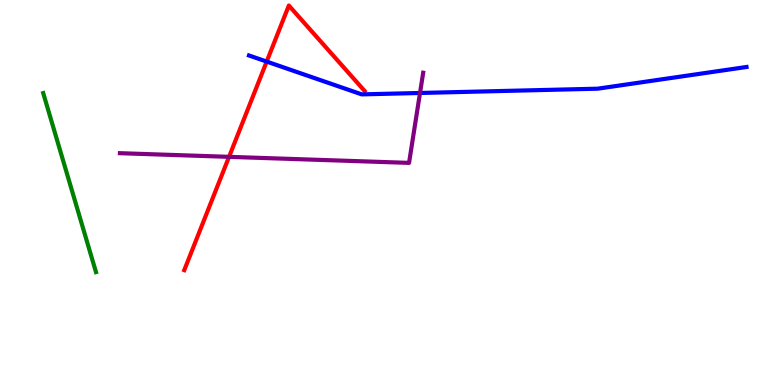[{'lines': ['blue', 'red'], 'intersections': [{'x': 3.44, 'y': 8.4}]}, {'lines': ['green', 'red'], 'intersections': []}, {'lines': ['purple', 'red'], 'intersections': [{'x': 2.96, 'y': 5.93}]}, {'lines': ['blue', 'green'], 'intersections': []}, {'lines': ['blue', 'purple'], 'intersections': [{'x': 5.42, 'y': 7.59}]}, {'lines': ['green', 'purple'], 'intersections': []}]